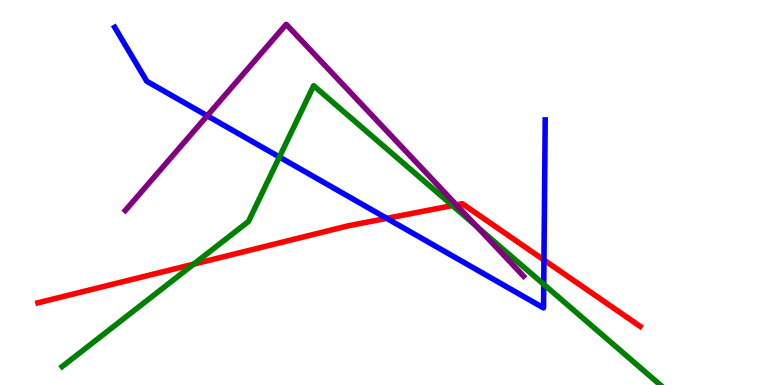[{'lines': ['blue', 'red'], 'intersections': [{'x': 4.99, 'y': 4.33}, {'x': 7.02, 'y': 3.25}]}, {'lines': ['green', 'red'], 'intersections': [{'x': 2.5, 'y': 3.14}, {'x': 5.84, 'y': 4.66}]}, {'lines': ['purple', 'red'], 'intersections': [{'x': 5.89, 'y': 4.68}]}, {'lines': ['blue', 'green'], 'intersections': [{'x': 3.61, 'y': 5.92}, {'x': 7.02, 'y': 2.61}]}, {'lines': ['blue', 'purple'], 'intersections': [{'x': 2.67, 'y': 6.99}]}, {'lines': ['green', 'purple'], 'intersections': [{'x': 6.15, 'y': 4.11}]}]